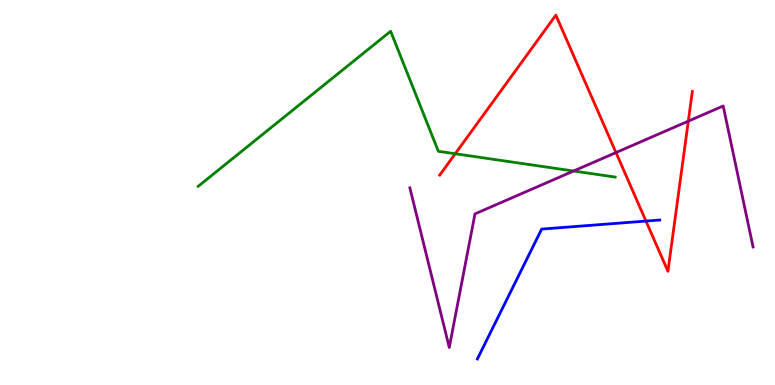[{'lines': ['blue', 'red'], 'intersections': [{'x': 8.34, 'y': 4.26}]}, {'lines': ['green', 'red'], 'intersections': [{'x': 5.87, 'y': 6.01}]}, {'lines': ['purple', 'red'], 'intersections': [{'x': 7.95, 'y': 6.04}, {'x': 8.88, 'y': 6.85}]}, {'lines': ['blue', 'green'], 'intersections': []}, {'lines': ['blue', 'purple'], 'intersections': []}, {'lines': ['green', 'purple'], 'intersections': [{'x': 7.4, 'y': 5.56}]}]